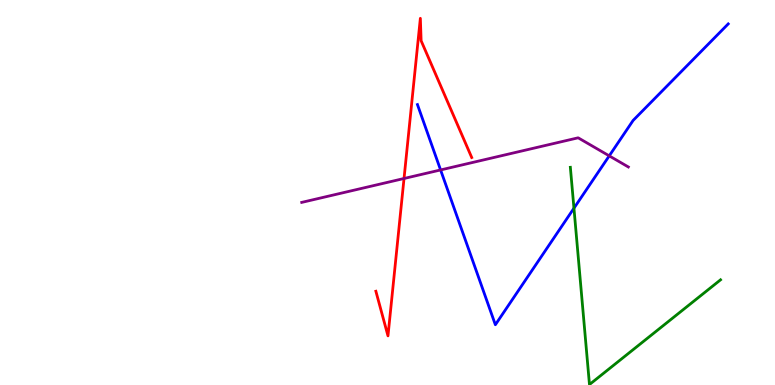[{'lines': ['blue', 'red'], 'intersections': []}, {'lines': ['green', 'red'], 'intersections': []}, {'lines': ['purple', 'red'], 'intersections': [{'x': 5.21, 'y': 5.36}]}, {'lines': ['blue', 'green'], 'intersections': [{'x': 7.41, 'y': 4.59}]}, {'lines': ['blue', 'purple'], 'intersections': [{'x': 5.68, 'y': 5.59}, {'x': 7.86, 'y': 5.95}]}, {'lines': ['green', 'purple'], 'intersections': []}]